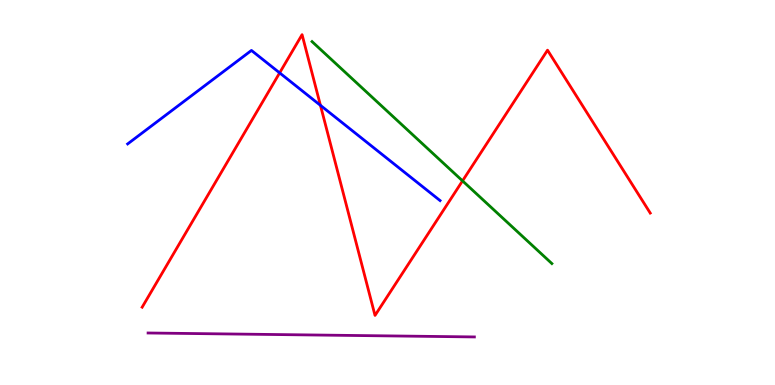[{'lines': ['blue', 'red'], 'intersections': [{'x': 3.61, 'y': 8.11}, {'x': 4.13, 'y': 7.26}]}, {'lines': ['green', 'red'], 'intersections': [{'x': 5.97, 'y': 5.3}]}, {'lines': ['purple', 'red'], 'intersections': []}, {'lines': ['blue', 'green'], 'intersections': []}, {'lines': ['blue', 'purple'], 'intersections': []}, {'lines': ['green', 'purple'], 'intersections': []}]